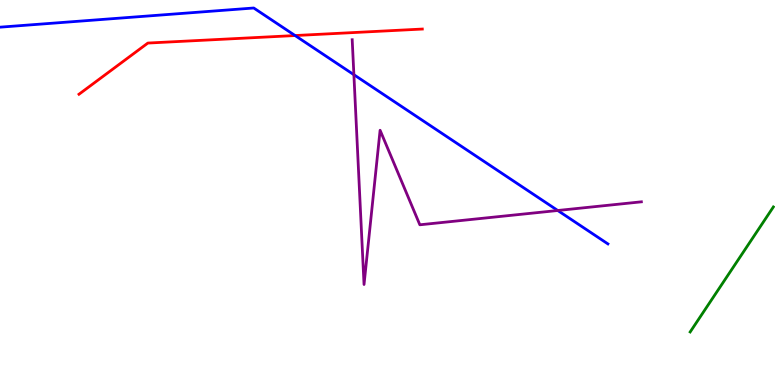[{'lines': ['blue', 'red'], 'intersections': [{'x': 3.81, 'y': 9.08}]}, {'lines': ['green', 'red'], 'intersections': []}, {'lines': ['purple', 'red'], 'intersections': []}, {'lines': ['blue', 'green'], 'intersections': []}, {'lines': ['blue', 'purple'], 'intersections': [{'x': 4.57, 'y': 8.06}, {'x': 7.2, 'y': 4.53}]}, {'lines': ['green', 'purple'], 'intersections': []}]